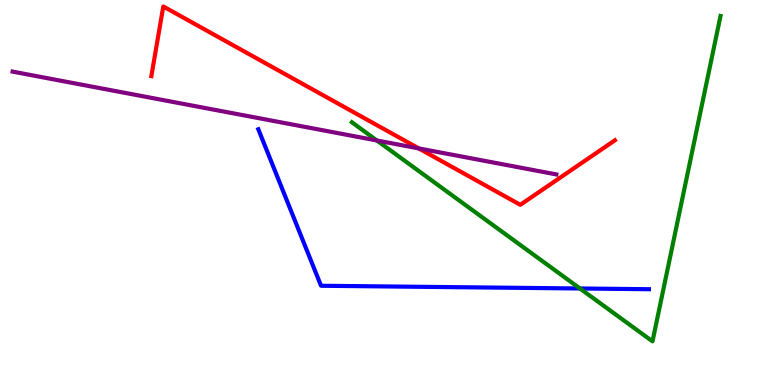[{'lines': ['blue', 'red'], 'intersections': []}, {'lines': ['green', 'red'], 'intersections': []}, {'lines': ['purple', 'red'], 'intersections': [{'x': 5.4, 'y': 6.15}]}, {'lines': ['blue', 'green'], 'intersections': [{'x': 7.48, 'y': 2.51}]}, {'lines': ['blue', 'purple'], 'intersections': []}, {'lines': ['green', 'purple'], 'intersections': [{'x': 4.86, 'y': 6.35}]}]